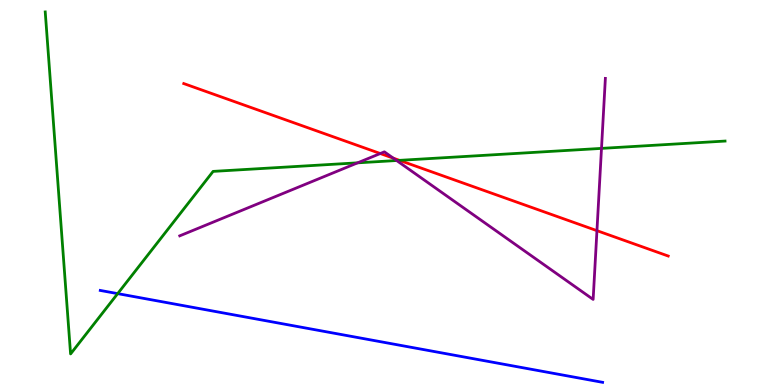[{'lines': ['blue', 'red'], 'intersections': []}, {'lines': ['green', 'red'], 'intersections': [{'x': 5.15, 'y': 5.83}]}, {'lines': ['purple', 'red'], 'intersections': [{'x': 4.91, 'y': 6.01}, {'x': 5.07, 'y': 5.89}, {'x': 7.7, 'y': 4.01}]}, {'lines': ['blue', 'green'], 'intersections': [{'x': 1.52, 'y': 2.37}]}, {'lines': ['blue', 'purple'], 'intersections': []}, {'lines': ['green', 'purple'], 'intersections': [{'x': 4.61, 'y': 5.77}, {'x': 5.12, 'y': 5.83}, {'x': 7.76, 'y': 6.15}]}]